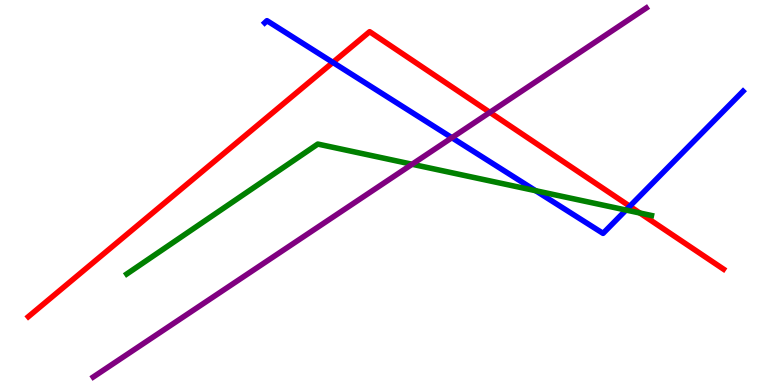[{'lines': ['blue', 'red'], 'intersections': [{'x': 4.3, 'y': 8.38}, {'x': 8.13, 'y': 4.64}]}, {'lines': ['green', 'red'], 'intersections': [{'x': 8.26, 'y': 4.47}]}, {'lines': ['purple', 'red'], 'intersections': [{'x': 6.32, 'y': 7.08}]}, {'lines': ['blue', 'green'], 'intersections': [{'x': 6.91, 'y': 5.05}, {'x': 8.08, 'y': 4.54}]}, {'lines': ['blue', 'purple'], 'intersections': [{'x': 5.83, 'y': 6.42}]}, {'lines': ['green', 'purple'], 'intersections': [{'x': 5.32, 'y': 5.73}]}]